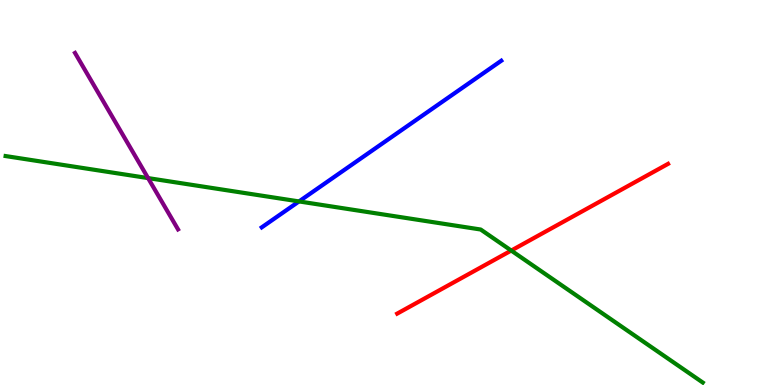[{'lines': ['blue', 'red'], 'intersections': []}, {'lines': ['green', 'red'], 'intersections': [{'x': 6.6, 'y': 3.49}]}, {'lines': ['purple', 'red'], 'intersections': []}, {'lines': ['blue', 'green'], 'intersections': [{'x': 3.86, 'y': 4.77}]}, {'lines': ['blue', 'purple'], 'intersections': []}, {'lines': ['green', 'purple'], 'intersections': [{'x': 1.91, 'y': 5.37}]}]